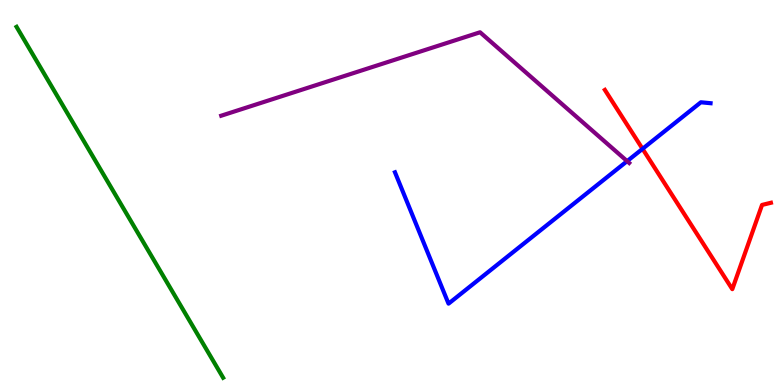[{'lines': ['blue', 'red'], 'intersections': [{'x': 8.29, 'y': 6.13}]}, {'lines': ['green', 'red'], 'intersections': []}, {'lines': ['purple', 'red'], 'intersections': []}, {'lines': ['blue', 'green'], 'intersections': []}, {'lines': ['blue', 'purple'], 'intersections': [{'x': 8.09, 'y': 5.81}]}, {'lines': ['green', 'purple'], 'intersections': []}]